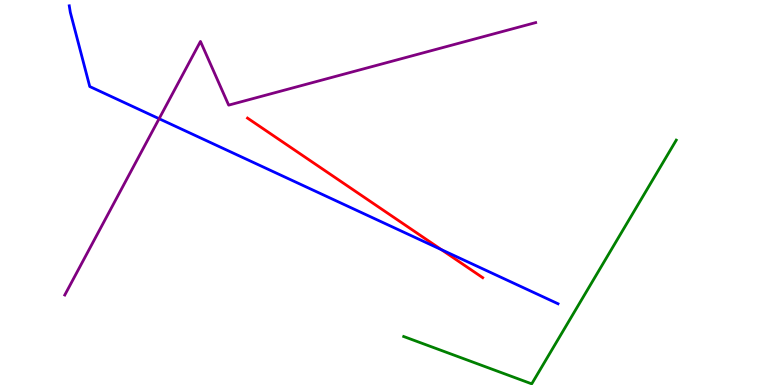[{'lines': ['blue', 'red'], 'intersections': [{'x': 5.7, 'y': 3.51}]}, {'lines': ['green', 'red'], 'intersections': []}, {'lines': ['purple', 'red'], 'intersections': []}, {'lines': ['blue', 'green'], 'intersections': []}, {'lines': ['blue', 'purple'], 'intersections': [{'x': 2.05, 'y': 6.92}]}, {'lines': ['green', 'purple'], 'intersections': []}]